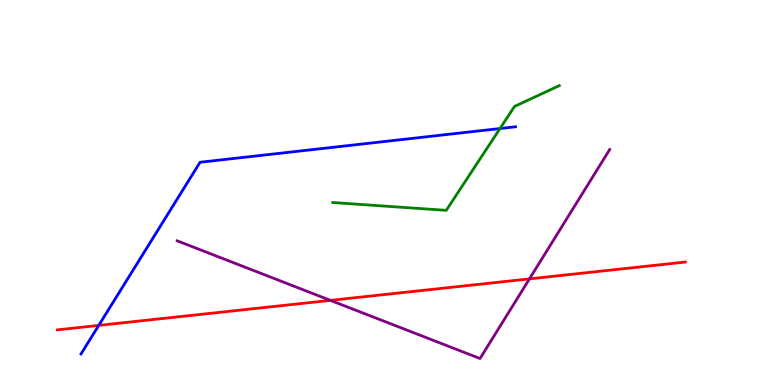[{'lines': ['blue', 'red'], 'intersections': [{'x': 1.27, 'y': 1.55}]}, {'lines': ['green', 'red'], 'intersections': []}, {'lines': ['purple', 'red'], 'intersections': [{'x': 4.26, 'y': 2.2}, {'x': 6.83, 'y': 2.76}]}, {'lines': ['blue', 'green'], 'intersections': [{'x': 6.45, 'y': 6.66}]}, {'lines': ['blue', 'purple'], 'intersections': []}, {'lines': ['green', 'purple'], 'intersections': []}]